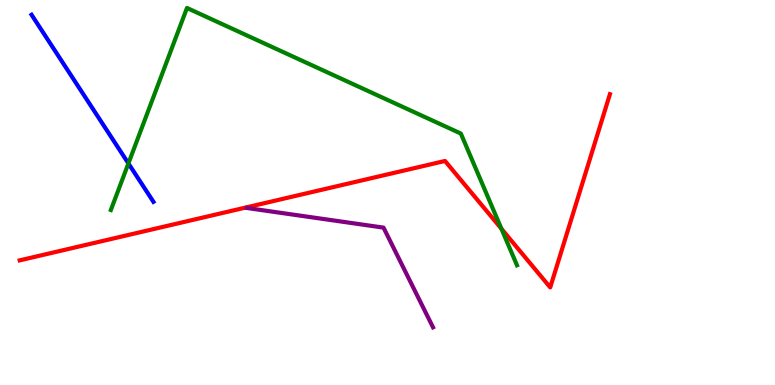[{'lines': ['blue', 'red'], 'intersections': []}, {'lines': ['green', 'red'], 'intersections': [{'x': 6.47, 'y': 4.06}]}, {'lines': ['purple', 'red'], 'intersections': []}, {'lines': ['blue', 'green'], 'intersections': [{'x': 1.66, 'y': 5.76}]}, {'lines': ['blue', 'purple'], 'intersections': []}, {'lines': ['green', 'purple'], 'intersections': []}]